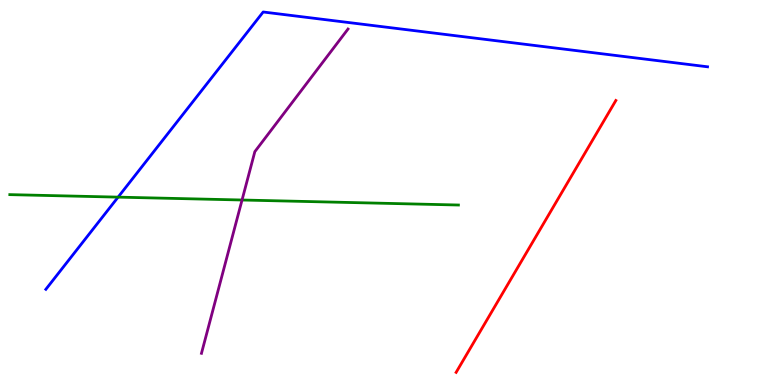[{'lines': ['blue', 'red'], 'intersections': []}, {'lines': ['green', 'red'], 'intersections': []}, {'lines': ['purple', 'red'], 'intersections': []}, {'lines': ['blue', 'green'], 'intersections': [{'x': 1.52, 'y': 4.88}]}, {'lines': ['blue', 'purple'], 'intersections': []}, {'lines': ['green', 'purple'], 'intersections': [{'x': 3.12, 'y': 4.81}]}]